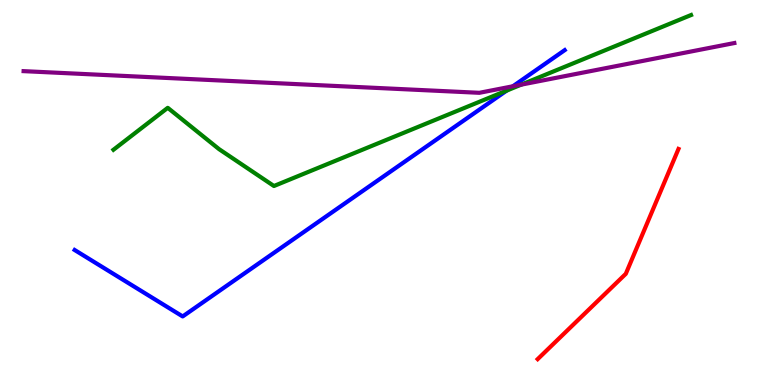[{'lines': ['blue', 'red'], 'intersections': []}, {'lines': ['green', 'red'], 'intersections': []}, {'lines': ['purple', 'red'], 'intersections': []}, {'lines': ['blue', 'green'], 'intersections': [{'x': 6.54, 'y': 7.65}]}, {'lines': ['blue', 'purple'], 'intersections': [{'x': 6.62, 'y': 7.76}]}, {'lines': ['green', 'purple'], 'intersections': [{'x': 6.73, 'y': 7.8}]}]